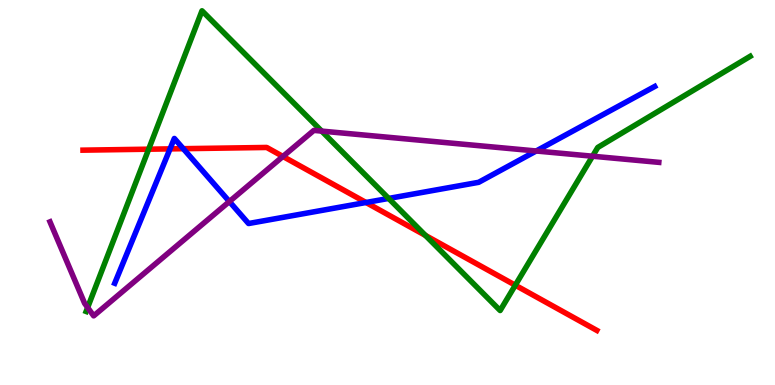[{'lines': ['blue', 'red'], 'intersections': [{'x': 2.19, 'y': 6.13}, {'x': 2.36, 'y': 6.14}, {'x': 4.72, 'y': 4.74}]}, {'lines': ['green', 'red'], 'intersections': [{'x': 1.92, 'y': 6.12}, {'x': 5.49, 'y': 3.88}, {'x': 6.65, 'y': 2.59}]}, {'lines': ['purple', 'red'], 'intersections': [{'x': 3.65, 'y': 5.94}]}, {'lines': ['blue', 'green'], 'intersections': [{'x': 5.01, 'y': 4.85}]}, {'lines': ['blue', 'purple'], 'intersections': [{'x': 2.96, 'y': 4.76}, {'x': 6.92, 'y': 6.08}]}, {'lines': ['green', 'purple'], 'intersections': [{'x': 1.13, 'y': 2.01}, {'x': 4.15, 'y': 6.59}, {'x': 7.65, 'y': 5.94}]}]